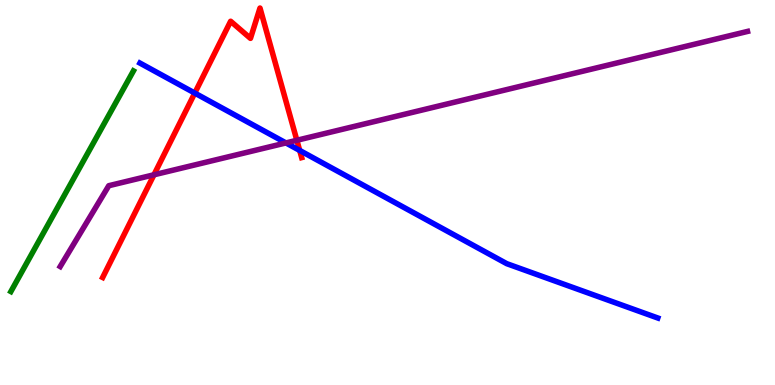[{'lines': ['blue', 'red'], 'intersections': [{'x': 2.51, 'y': 7.58}, {'x': 3.87, 'y': 6.09}]}, {'lines': ['green', 'red'], 'intersections': []}, {'lines': ['purple', 'red'], 'intersections': [{'x': 1.99, 'y': 5.46}, {'x': 3.83, 'y': 6.36}]}, {'lines': ['blue', 'green'], 'intersections': []}, {'lines': ['blue', 'purple'], 'intersections': [{'x': 3.69, 'y': 6.29}]}, {'lines': ['green', 'purple'], 'intersections': []}]